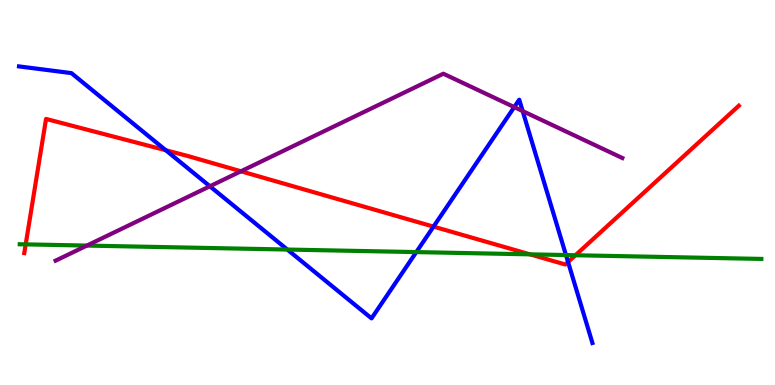[{'lines': ['blue', 'red'], 'intersections': [{'x': 2.14, 'y': 6.1}, {'x': 5.59, 'y': 4.11}, {'x': 7.33, 'y': 3.19}]}, {'lines': ['green', 'red'], 'intersections': [{'x': 0.331, 'y': 3.65}, {'x': 6.84, 'y': 3.39}, {'x': 7.43, 'y': 3.37}]}, {'lines': ['purple', 'red'], 'intersections': [{'x': 3.11, 'y': 5.55}]}, {'lines': ['blue', 'green'], 'intersections': [{'x': 3.71, 'y': 3.52}, {'x': 5.37, 'y': 3.45}, {'x': 7.3, 'y': 3.38}]}, {'lines': ['blue', 'purple'], 'intersections': [{'x': 2.71, 'y': 5.16}, {'x': 6.64, 'y': 7.22}, {'x': 6.74, 'y': 7.12}]}, {'lines': ['green', 'purple'], 'intersections': [{'x': 1.12, 'y': 3.62}]}]